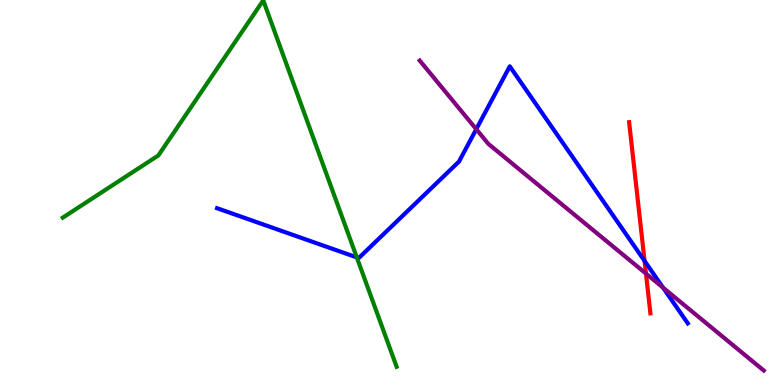[{'lines': ['blue', 'red'], 'intersections': [{'x': 8.32, 'y': 3.22}]}, {'lines': ['green', 'red'], 'intersections': []}, {'lines': ['purple', 'red'], 'intersections': [{'x': 8.34, 'y': 2.89}]}, {'lines': ['blue', 'green'], 'intersections': [{'x': 4.6, 'y': 3.31}]}, {'lines': ['blue', 'purple'], 'intersections': [{'x': 6.15, 'y': 6.64}, {'x': 8.56, 'y': 2.53}]}, {'lines': ['green', 'purple'], 'intersections': []}]